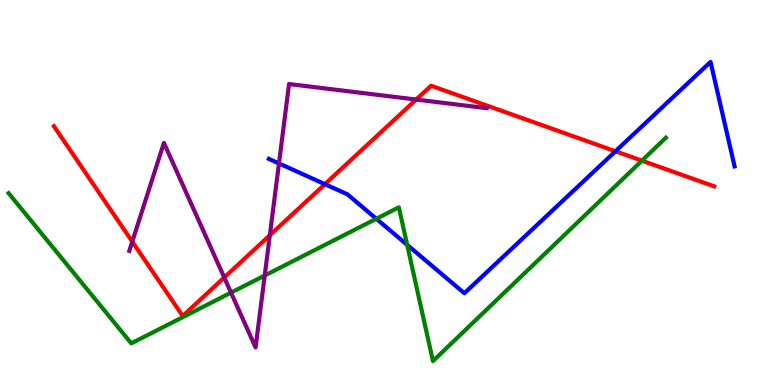[{'lines': ['blue', 'red'], 'intersections': [{'x': 4.19, 'y': 5.22}, {'x': 7.94, 'y': 6.07}]}, {'lines': ['green', 'red'], 'intersections': [{'x': 8.28, 'y': 5.83}]}, {'lines': ['purple', 'red'], 'intersections': [{'x': 1.71, 'y': 3.72}, {'x': 2.89, 'y': 2.79}, {'x': 3.48, 'y': 3.89}, {'x': 5.37, 'y': 7.41}]}, {'lines': ['blue', 'green'], 'intersections': [{'x': 4.86, 'y': 4.32}, {'x': 5.25, 'y': 3.64}]}, {'lines': ['blue', 'purple'], 'intersections': [{'x': 3.6, 'y': 5.75}]}, {'lines': ['green', 'purple'], 'intersections': [{'x': 2.98, 'y': 2.4}, {'x': 3.42, 'y': 2.84}]}]